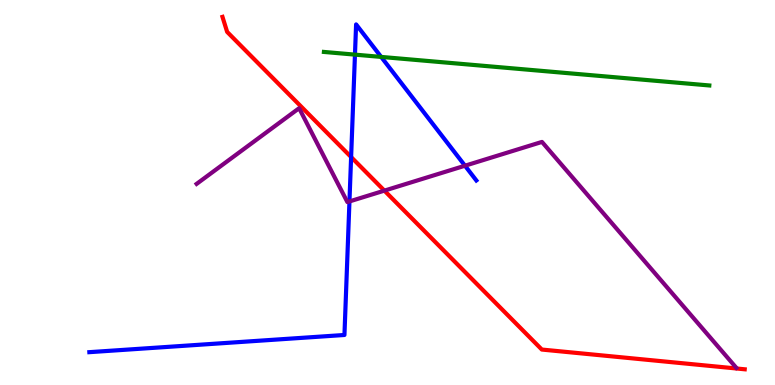[{'lines': ['blue', 'red'], 'intersections': [{'x': 4.53, 'y': 5.92}]}, {'lines': ['green', 'red'], 'intersections': []}, {'lines': ['purple', 'red'], 'intersections': [{'x': 4.96, 'y': 5.05}]}, {'lines': ['blue', 'green'], 'intersections': [{'x': 4.58, 'y': 8.58}, {'x': 4.92, 'y': 8.52}]}, {'lines': ['blue', 'purple'], 'intersections': [{'x': 4.51, 'y': 4.77}, {'x': 6.0, 'y': 5.7}]}, {'lines': ['green', 'purple'], 'intersections': []}]